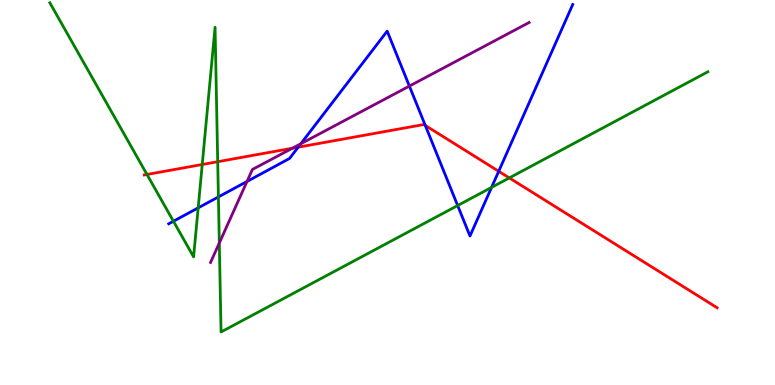[{'lines': ['blue', 'red'], 'intersections': [{'x': 3.85, 'y': 6.18}, {'x': 5.49, 'y': 6.74}, {'x': 6.43, 'y': 5.55}]}, {'lines': ['green', 'red'], 'intersections': [{'x': 1.9, 'y': 5.47}, {'x': 2.61, 'y': 5.73}, {'x': 2.81, 'y': 5.8}, {'x': 6.57, 'y': 5.38}]}, {'lines': ['purple', 'red'], 'intersections': [{'x': 3.77, 'y': 6.15}]}, {'lines': ['blue', 'green'], 'intersections': [{'x': 2.24, 'y': 4.25}, {'x': 2.56, 'y': 4.6}, {'x': 2.82, 'y': 4.88}, {'x': 5.91, 'y': 4.66}, {'x': 6.34, 'y': 5.13}]}, {'lines': ['blue', 'purple'], 'intersections': [{'x': 3.19, 'y': 5.29}, {'x': 3.88, 'y': 6.27}, {'x': 5.28, 'y': 7.76}]}, {'lines': ['green', 'purple'], 'intersections': [{'x': 2.83, 'y': 3.69}]}]